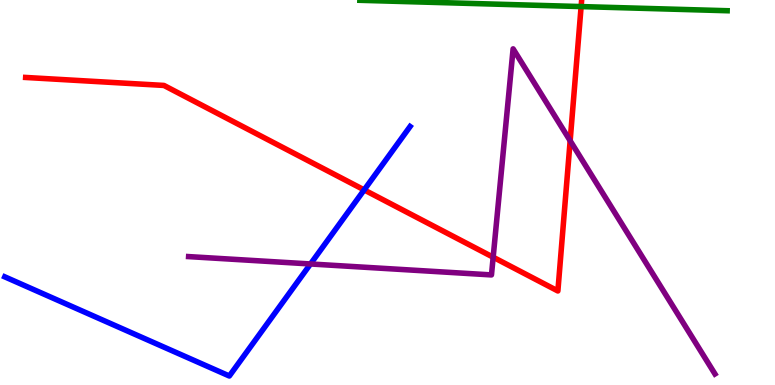[{'lines': ['blue', 'red'], 'intersections': [{'x': 4.7, 'y': 5.07}]}, {'lines': ['green', 'red'], 'intersections': [{'x': 7.5, 'y': 9.83}]}, {'lines': ['purple', 'red'], 'intersections': [{'x': 6.36, 'y': 3.32}, {'x': 7.36, 'y': 6.34}]}, {'lines': ['blue', 'green'], 'intersections': []}, {'lines': ['blue', 'purple'], 'intersections': [{'x': 4.01, 'y': 3.14}]}, {'lines': ['green', 'purple'], 'intersections': []}]